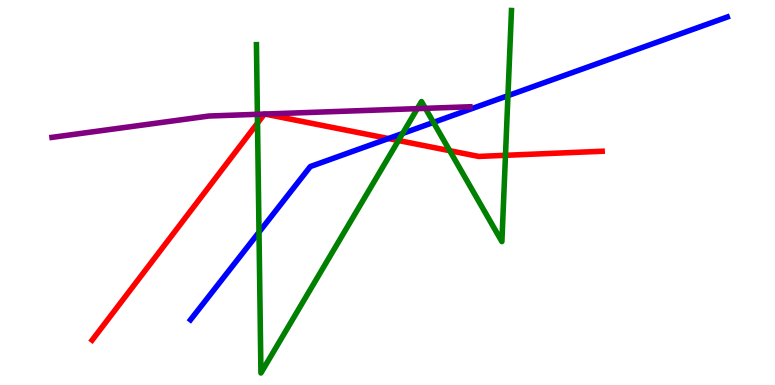[{'lines': ['blue', 'red'], 'intersections': [{'x': 5.01, 'y': 6.4}]}, {'lines': ['green', 'red'], 'intersections': [{'x': 3.32, 'y': 6.8}, {'x': 5.14, 'y': 6.35}, {'x': 5.8, 'y': 6.09}, {'x': 6.52, 'y': 5.97}]}, {'lines': ['purple', 'red'], 'intersections': [{'x': 3.41, 'y': 7.04}, {'x': 3.42, 'y': 7.04}]}, {'lines': ['blue', 'green'], 'intersections': [{'x': 3.34, 'y': 3.97}, {'x': 5.2, 'y': 6.53}, {'x': 5.59, 'y': 6.82}, {'x': 6.55, 'y': 7.51}]}, {'lines': ['blue', 'purple'], 'intersections': []}, {'lines': ['green', 'purple'], 'intersections': [{'x': 3.32, 'y': 7.03}, {'x': 5.38, 'y': 7.18}, {'x': 5.49, 'y': 7.19}]}]